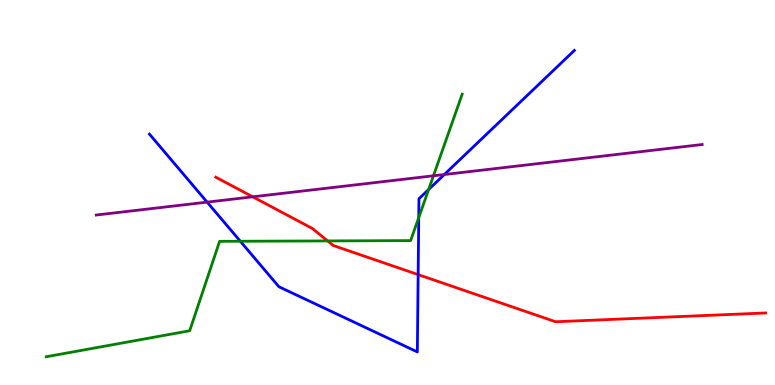[{'lines': ['blue', 'red'], 'intersections': [{'x': 5.4, 'y': 2.87}]}, {'lines': ['green', 'red'], 'intersections': [{'x': 4.23, 'y': 3.74}]}, {'lines': ['purple', 'red'], 'intersections': [{'x': 3.26, 'y': 4.89}]}, {'lines': ['blue', 'green'], 'intersections': [{'x': 3.1, 'y': 3.73}, {'x': 5.4, 'y': 4.35}, {'x': 5.53, 'y': 5.08}]}, {'lines': ['blue', 'purple'], 'intersections': [{'x': 2.67, 'y': 4.75}, {'x': 5.73, 'y': 5.47}]}, {'lines': ['green', 'purple'], 'intersections': [{'x': 5.59, 'y': 5.43}]}]